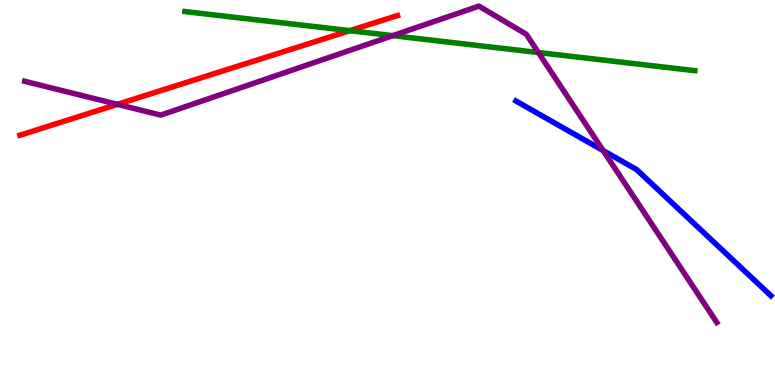[{'lines': ['blue', 'red'], 'intersections': []}, {'lines': ['green', 'red'], 'intersections': [{'x': 4.51, 'y': 9.2}]}, {'lines': ['purple', 'red'], 'intersections': [{'x': 1.52, 'y': 7.29}]}, {'lines': ['blue', 'green'], 'intersections': []}, {'lines': ['blue', 'purple'], 'intersections': [{'x': 7.78, 'y': 6.09}]}, {'lines': ['green', 'purple'], 'intersections': [{'x': 5.07, 'y': 9.07}, {'x': 6.95, 'y': 8.64}]}]